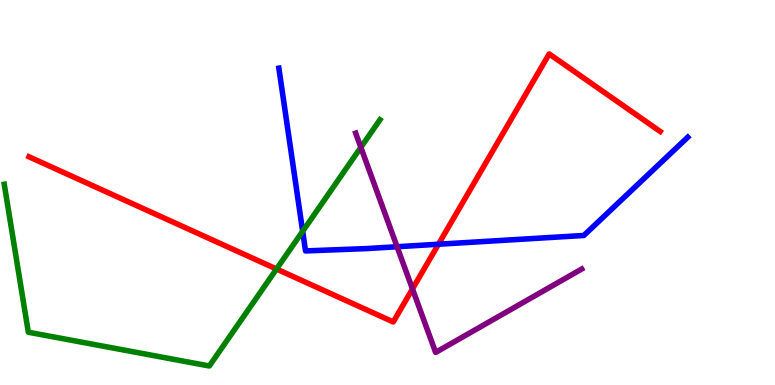[{'lines': ['blue', 'red'], 'intersections': [{'x': 5.66, 'y': 3.66}]}, {'lines': ['green', 'red'], 'intersections': [{'x': 3.57, 'y': 3.01}]}, {'lines': ['purple', 'red'], 'intersections': [{'x': 5.32, 'y': 2.5}]}, {'lines': ['blue', 'green'], 'intersections': [{'x': 3.91, 'y': 3.99}]}, {'lines': ['blue', 'purple'], 'intersections': [{'x': 5.12, 'y': 3.59}]}, {'lines': ['green', 'purple'], 'intersections': [{'x': 4.66, 'y': 6.17}]}]